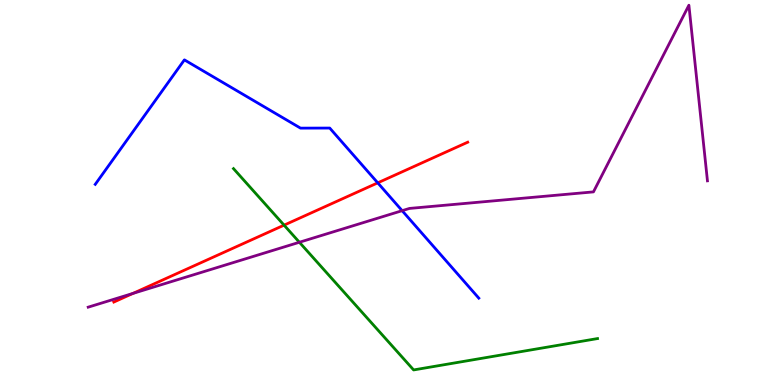[{'lines': ['blue', 'red'], 'intersections': [{'x': 4.87, 'y': 5.25}]}, {'lines': ['green', 'red'], 'intersections': [{'x': 3.67, 'y': 4.15}]}, {'lines': ['purple', 'red'], 'intersections': [{'x': 1.72, 'y': 2.38}]}, {'lines': ['blue', 'green'], 'intersections': []}, {'lines': ['blue', 'purple'], 'intersections': [{'x': 5.19, 'y': 4.53}]}, {'lines': ['green', 'purple'], 'intersections': [{'x': 3.86, 'y': 3.71}]}]